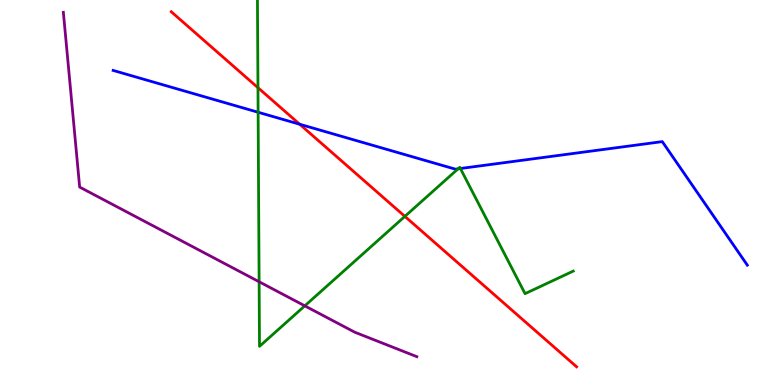[{'lines': ['blue', 'red'], 'intersections': [{'x': 3.87, 'y': 6.77}]}, {'lines': ['green', 'red'], 'intersections': [{'x': 3.33, 'y': 7.72}, {'x': 5.22, 'y': 4.38}]}, {'lines': ['purple', 'red'], 'intersections': []}, {'lines': ['blue', 'green'], 'intersections': [{'x': 3.33, 'y': 7.08}, {'x': 5.91, 'y': 5.62}, {'x': 5.94, 'y': 5.62}]}, {'lines': ['blue', 'purple'], 'intersections': []}, {'lines': ['green', 'purple'], 'intersections': [{'x': 3.34, 'y': 2.68}, {'x': 3.93, 'y': 2.06}]}]